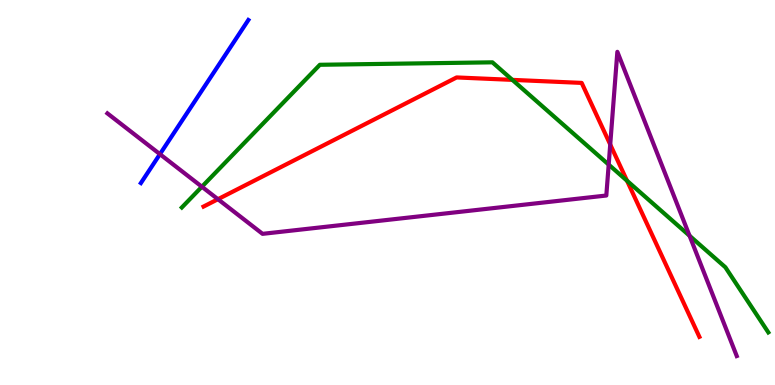[{'lines': ['blue', 'red'], 'intersections': []}, {'lines': ['green', 'red'], 'intersections': [{'x': 6.61, 'y': 7.93}, {'x': 8.09, 'y': 5.31}]}, {'lines': ['purple', 'red'], 'intersections': [{'x': 2.81, 'y': 4.83}, {'x': 7.87, 'y': 6.25}]}, {'lines': ['blue', 'green'], 'intersections': []}, {'lines': ['blue', 'purple'], 'intersections': [{'x': 2.06, 'y': 6.0}]}, {'lines': ['green', 'purple'], 'intersections': [{'x': 2.61, 'y': 5.15}, {'x': 7.85, 'y': 5.72}, {'x': 8.9, 'y': 3.88}]}]